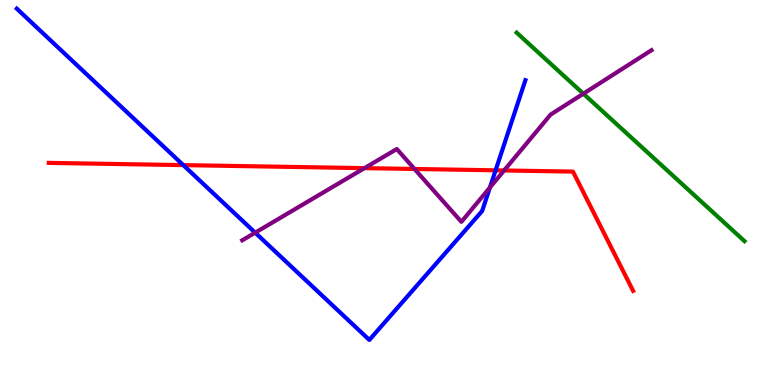[{'lines': ['blue', 'red'], 'intersections': [{'x': 2.37, 'y': 5.71}, {'x': 6.39, 'y': 5.58}]}, {'lines': ['green', 'red'], 'intersections': []}, {'lines': ['purple', 'red'], 'intersections': [{'x': 4.7, 'y': 5.63}, {'x': 5.35, 'y': 5.61}, {'x': 6.5, 'y': 5.57}]}, {'lines': ['blue', 'green'], 'intersections': []}, {'lines': ['blue', 'purple'], 'intersections': [{'x': 3.29, 'y': 3.96}, {'x': 6.32, 'y': 5.13}]}, {'lines': ['green', 'purple'], 'intersections': [{'x': 7.53, 'y': 7.57}]}]